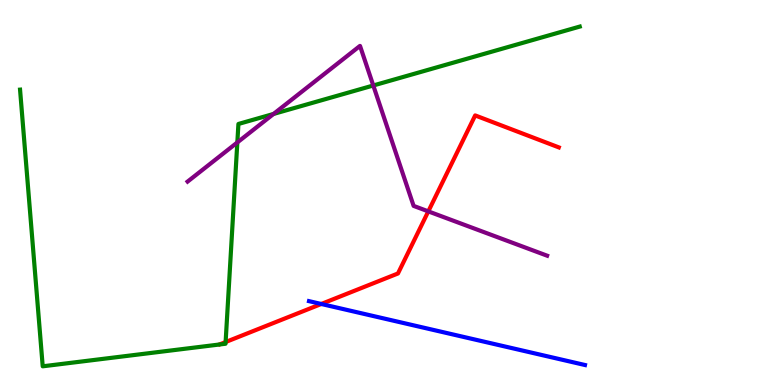[{'lines': ['blue', 'red'], 'intersections': [{'x': 4.15, 'y': 2.1}]}, {'lines': ['green', 'red'], 'intersections': [{'x': 2.91, 'y': 1.12}]}, {'lines': ['purple', 'red'], 'intersections': [{'x': 5.53, 'y': 4.51}]}, {'lines': ['blue', 'green'], 'intersections': []}, {'lines': ['blue', 'purple'], 'intersections': []}, {'lines': ['green', 'purple'], 'intersections': [{'x': 3.06, 'y': 6.3}, {'x': 3.53, 'y': 7.04}, {'x': 4.82, 'y': 7.78}]}]